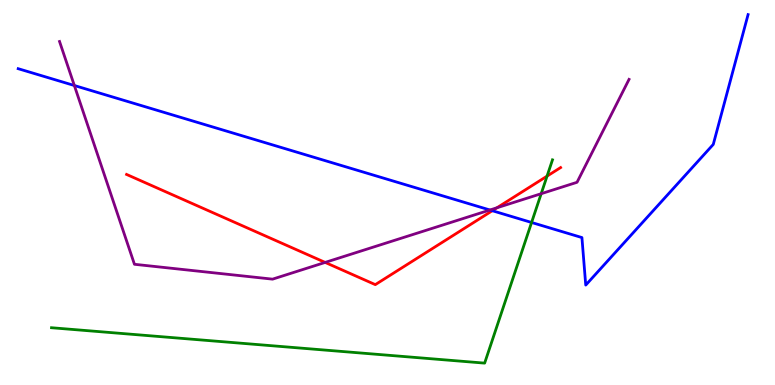[{'lines': ['blue', 'red'], 'intersections': [{'x': 6.35, 'y': 4.53}]}, {'lines': ['green', 'red'], 'intersections': [{'x': 7.06, 'y': 5.43}]}, {'lines': ['purple', 'red'], 'intersections': [{'x': 4.2, 'y': 3.18}, {'x': 6.41, 'y': 4.6}]}, {'lines': ['blue', 'green'], 'intersections': [{'x': 6.86, 'y': 4.22}]}, {'lines': ['blue', 'purple'], 'intersections': [{'x': 0.959, 'y': 7.78}, {'x': 6.32, 'y': 4.55}]}, {'lines': ['green', 'purple'], 'intersections': [{'x': 6.98, 'y': 4.97}]}]